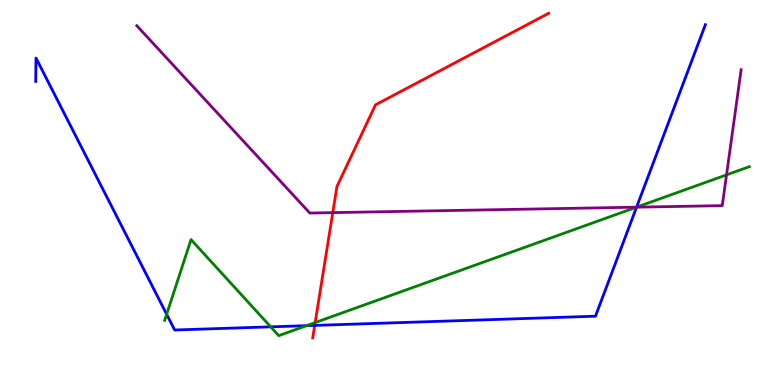[{'lines': ['blue', 'red'], 'intersections': [{'x': 4.06, 'y': 1.55}]}, {'lines': ['green', 'red'], 'intersections': [{'x': 4.07, 'y': 1.62}]}, {'lines': ['purple', 'red'], 'intersections': [{'x': 4.29, 'y': 4.48}]}, {'lines': ['blue', 'green'], 'intersections': [{'x': 2.15, 'y': 1.84}, {'x': 3.49, 'y': 1.51}, {'x': 3.96, 'y': 1.54}, {'x': 8.21, 'y': 4.62}]}, {'lines': ['blue', 'purple'], 'intersections': [{'x': 8.21, 'y': 4.62}]}, {'lines': ['green', 'purple'], 'intersections': [{'x': 8.21, 'y': 4.62}, {'x': 9.37, 'y': 5.46}]}]